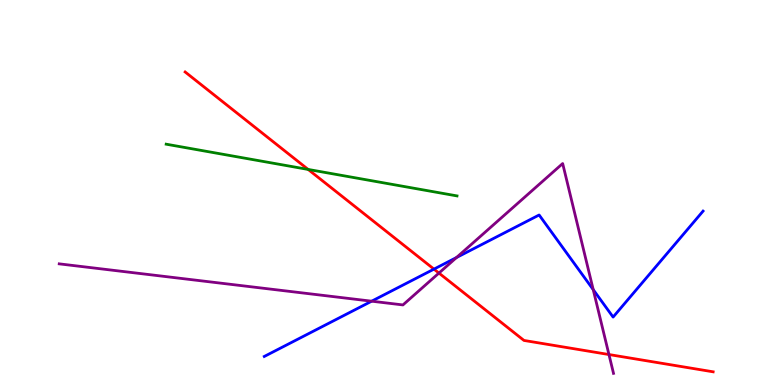[{'lines': ['blue', 'red'], 'intersections': [{'x': 5.6, 'y': 3.01}]}, {'lines': ['green', 'red'], 'intersections': [{'x': 3.98, 'y': 5.6}]}, {'lines': ['purple', 'red'], 'intersections': [{'x': 5.66, 'y': 2.91}, {'x': 7.86, 'y': 0.791}]}, {'lines': ['blue', 'green'], 'intersections': []}, {'lines': ['blue', 'purple'], 'intersections': [{'x': 4.8, 'y': 2.18}, {'x': 5.89, 'y': 3.31}, {'x': 7.65, 'y': 2.48}]}, {'lines': ['green', 'purple'], 'intersections': []}]